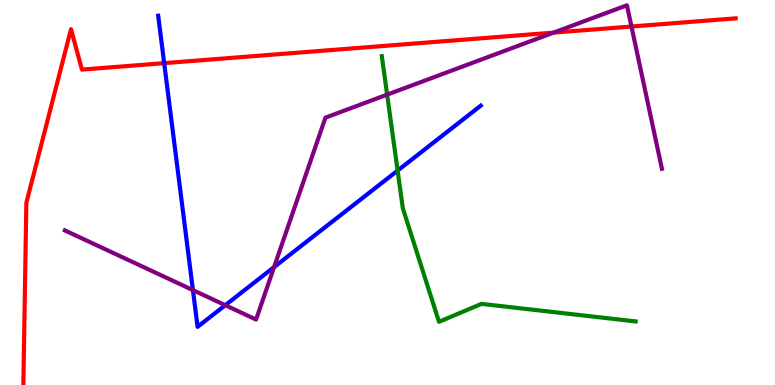[{'lines': ['blue', 'red'], 'intersections': [{'x': 2.12, 'y': 8.36}]}, {'lines': ['green', 'red'], 'intersections': []}, {'lines': ['purple', 'red'], 'intersections': [{'x': 7.14, 'y': 9.15}, {'x': 8.15, 'y': 9.31}]}, {'lines': ['blue', 'green'], 'intersections': [{'x': 5.13, 'y': 5.57}]}, {'lines': ['blue', 'purple'], 'intersections': [{'x': 2.49, 'y': 2.46}, {'x': 2.91, 'y': 2.07}, {'x': 3.54, 'y': 3.06}]}, {'lines': ['green', 'purple'], 'intersections': [{'x': 5.0, 'y': 7.54}]}]